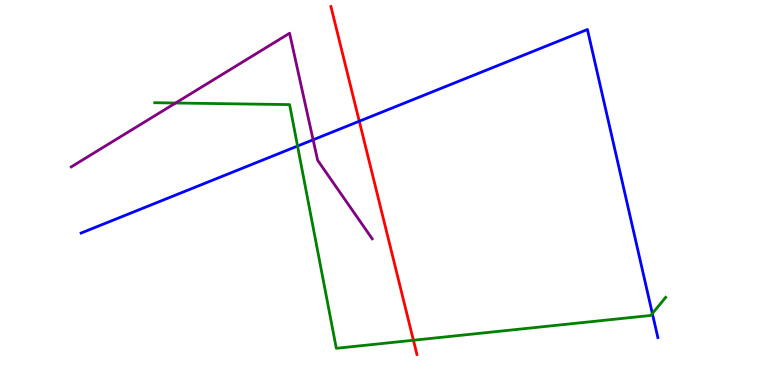[{'lines': ['blue', 'red'], 'intersections': [{'x': 4.64, 'y': 6.85}]}, {'lines': ['green', 'red'], 'intersections': [{'x': 5.33, 'y': 1.16}]}, {'lines': ['purple', 'red'], 'intersections': []}, {'lines': ['blue', 'green'], 'intersections': [{'x': 3.84, 'y': 6.21}, {'x': 8.42, 'y': 1.86}]}, {'lines': ['blue', 'purple'], 'intersections': [{'x': 4.04, 'y': 6.37}]}, {'lines': ['green', 'purple'], 'intersections': [{'x': 2.27, 'y': 7.32}]}]